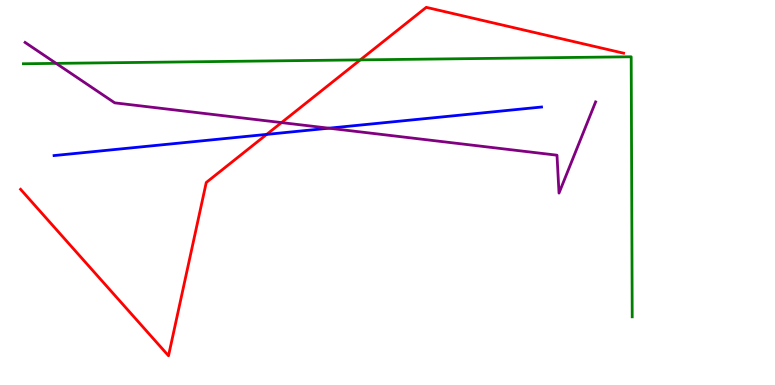[{'lines': ['blue', 'red'], 'intersections': [{'x': 3.44, 'y': 6.51}]}, {'lines': ['green', 'red'], 'intersections': [{'x': 4.65, 'y': 8.44}]}, {'lines': ['purple', 'red'], 'intersections': [{'x': 3.63, 'y': 6.82}]}, {'lines': ['blue', 'green'], 'intersections': []}, {'lines': ['blue', 'purple'], 'intersections': [{'x': 4.24, 'y': 6.67}]}, {'lines': ['green', 'purple'], 'intersections': [{'x': 0.724, 'y': 8.35}]}]